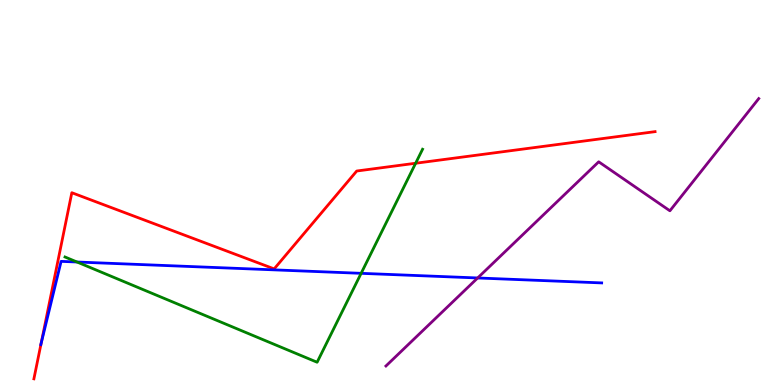[{'lines': ['blue', 'red'], 'intersections': [{'x': 0.53, 'y': 1.08}]}, {'lines': ['green', 'red'], 'intersections': [{'x': 5.36, 'y': 5.76}]}, {'lines': ['purple', 'red'], 'intersections': []}, {'lines': ['blue', 'green'], 'intersections': [{'x': 0.994, 'y': 3.19}, {'x': 4.66, 'y': 2.9}]}, {'lines': ['blue', 'purple'], 'intersections': [{'x': 6.16, 'y': 2.78}]}, {'lines': ['green', 'purple'], 'intersections': []}]